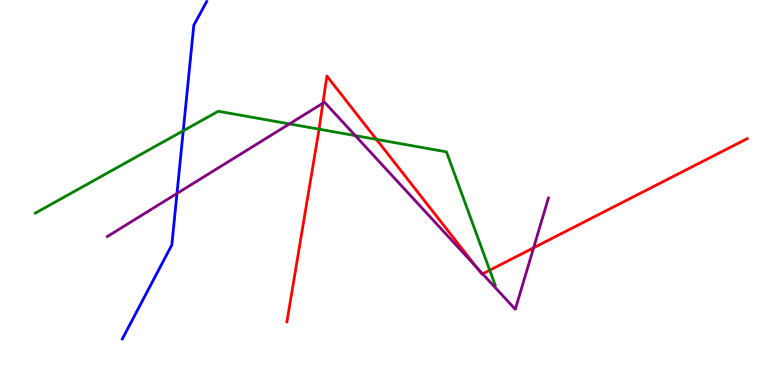[{'lines': ['blue', 'red'], 'intersections': []}, {'lines': ['green', 'red'], 'intersections': [{'x': 4.12, 'y': 6.64}, {'x': 4.86, 'y': 6.38}, {'x': 6.32, 'y': 2.98}]}, {'lines': ['purple', 'red'], 'intersections': [{'x': 4.17, 'y': 7.32}, {'x': 6.15, 'y': 3.06}, {'x': 6.23, 'y': 2.89}, {'x': 6.89, 'y': 3.56}]}, {'lines': ['blue', 'green'], 'intersections': [{'x': 2.36, 'y': 6.6}]}, {'lines': ['blue', 'purple'], 'intersections': [{'x': 2.28, 'y': 4.97}]}, {'lines': ['green', 'purple'], 'intersections': [{'x': 3.73, 'y': 6.78}, {'x': 4.58, 'y': 6.48}]}]